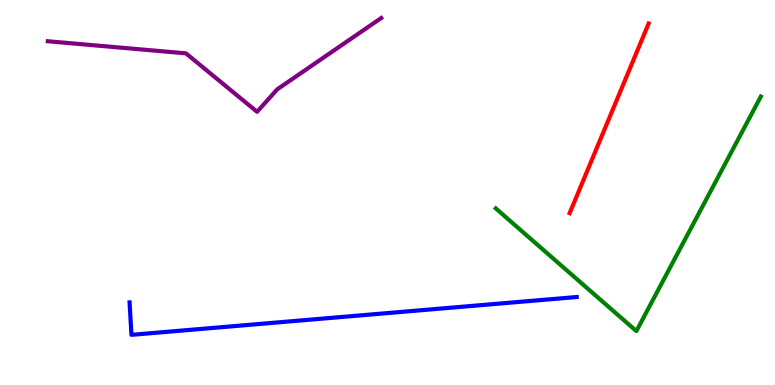[{'lines': ['blue', 'red'], 'intersections': []}, {'lines': ['green', 'red'], 'intersections': []}, {'lines': ['purple', 'red'], 'intersections': []}, {'lines': ['blue', 'green'], 'intersections': []}, {'lines': ['blue', 'purple'], 'intersections': []}, {'lines': ['green', 'purple'], 'intersections': []}]